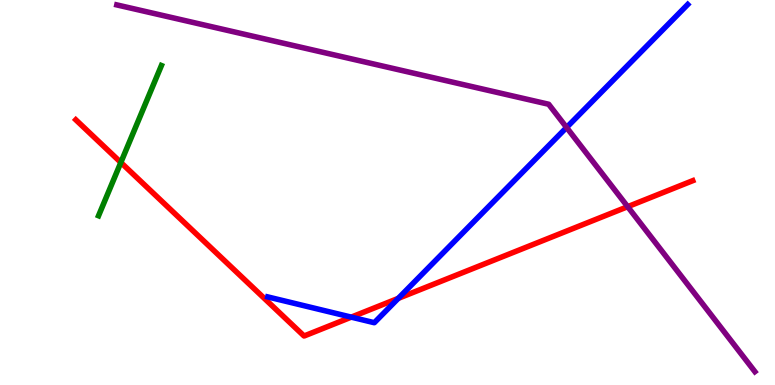[{'lines': ['blue', 'red'], 'intersections': [{'x': 4.53, 'y': 1.76}, {'x': 5.14, 'y': 2.25}]}, {'lines': ['green', 'red'], 'intersections': [{'x': 1.56, 'y': 5.78}]}, {'lines': ['purple', 'red'], 'intersections': [{'x': 8.1, 'y': 4.63}]}, {'lines': ['blue', 'green'], 'intersections': []}, {'lines': ['blue', 'purple'], 'intersections': [{'x': 7.31, 'y': 6.69}]}, {'lines': ['green', 'purple'], 'intersections': []}]